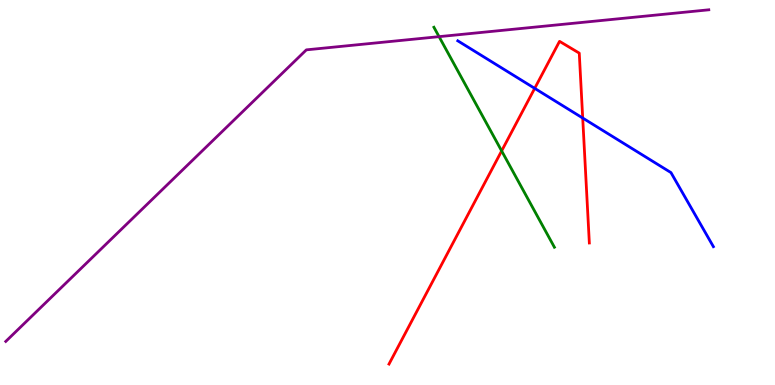[{'lines': ['blue', 'red'], 'intersections': [{'x': 6.9, 'y': 7.7}, {'x': 7.52, 'y': 6.93}]}, {'lines': ['green', 'red'], 'intersections': [{'x': 6.47, 'y': 6.08}]}, {'lines': ['purple', 'red'], 'intersections': []}, {'lines': ['blue', 'green'], 'intersections': []}, {'lines': ['blue', 'purple'], 'intersections': []}, {'lines': ['green', 'purple'], 'intersections': [{'x': 5.67, 'y': 9.05}]}]